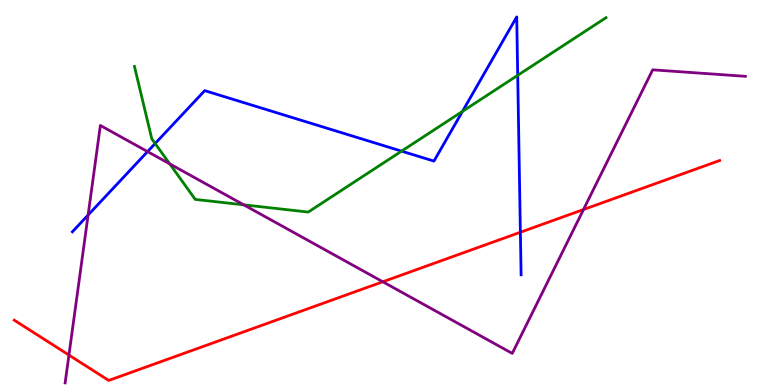[{'lines': ['blue', 'red'], 'intersections': [{'x': 6.71, 'y': 3.97}]}, {'lines': ['green', 'red'], 'intersections': []}, {'lines': ['purple', 'red'], 'intersections': [{'x': 0.89, 'y': 0.778}, {'x': 4.94, 'y': 2.68}, {'x': 7.53, 'y': 4.56}]}, {'lines': ['blue', 'green'], 'intersections': [{'x': 2.0, 'y': 6.27}, {'x': 5.18, 'y': 6.07}, {'x': 5.97, 'y': 7.11}, {'x': 6.68, 'y': 8.04}]}, {'lines': ['blue', 'purple'], 'intersections': [{'x': 1.14, 'y': 4.41}, {'x': 1.9, 'y': 6.06}]}, {'lines': ['green', 'purple'], 'intersections': [{'x': 2.19, 'y': 5.74}, {'x': 3.15, 'y': 4.68}]}]